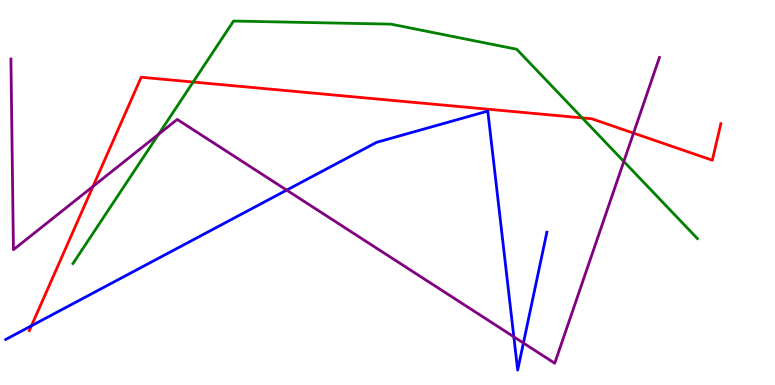[{'lines': ['blue', 'red'], 'intersections': [{'x': 0.406, 'y': 1.54}]}, {'lines': ['green', 'red'], 'intersections': [{'x': 2.49, 'y': 7.87}, {'x': 7.51, 'y': 6.94}]}, {'lines': ['purple', 'red'], 'intersections': [{'x': 1.2, 'y': 5.16}, {'x': 8.17, 'y': 6.54}]}, {'lines': ['blue', 'green'], 'intersections': []}, {'lines': ['blue', 'purple'], 'intersections': [{'x': 3.7, 'y': 5.06}, {'x': 6.63, 'y': 1.25}, {'x': 6.75, 'y': 1.09}]}, {'lines': ['green', 'purple'], 'intersections': [{'x': 2.05, 'y': 6.51}, {'x': 8.05, 'y': 5.81}]}]